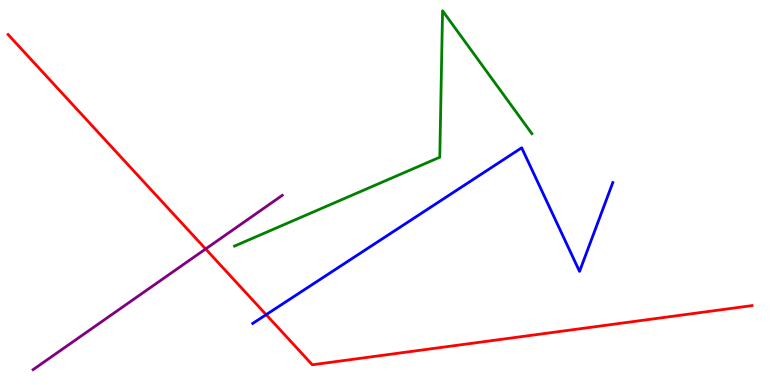[{'lines': ['blue', 'red'], 'intersections': [{'x': 3.43, 'y': 1.83}]}, {'lines': ['green', 'red'], 'intersections': []}, {'lines': ['purple', 'red'], 'intersections': [{'x': 2.65, 'y': 3.53}]}, {'lines': ['blue', 'green'], 'intersections': []}, {'lines': ['blue', 'purple'], 'intersections': []}, {'lines': ['green', 'purple'], 'intersections': []}]